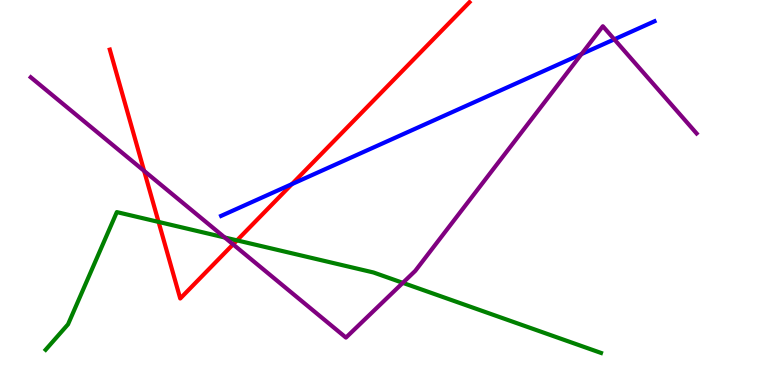[{'lines': ['blue', 'red'], 'intersections': [{'x': 3.77, 'y': 5.22}]}, {'lines': ['green', 'red'], 'intersections': [{'x': 2.05, 'y': 4.24}, {'x': 3.06, 'y': 3.76}]}, {'lines': ['purple', 'red'], 'intersections': [{'x': 1.86, 'y': 5.56}, {'x': 3.01, 'y': 3.65}]}, {'lines': ['blue', 'green'], 'intersections': []}, {'lines': ['blue', 'purple'], 'intersections': [{'x': 7.5, 'y': 8.6}, {'x': 7.93, 'y': 8.98}]}, {'lines': ['green', 'purple'], 'intersections': [{'x': 2.9, 'y': 3.83}, {'x': 5.2, 'y': 2.65}]}]